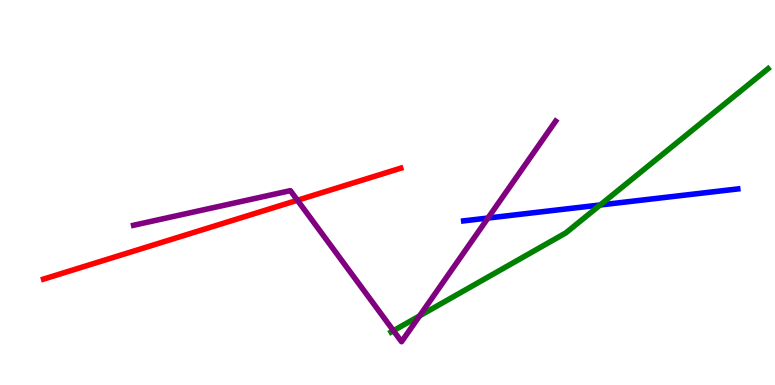[{'lines': ['blue', 'red'], 'intersections': []}, {'lines': ['green', 'red'], 'intersections': []}, {'lines': ['purple', 'red'], 'intersections': [{'x': 3.84, 'y': 4.8}]}, {'lines': ['blue', 'green'], 'intersections': [{'x': 7.74, 'y': 4.68}]}, {'lines': ['blue', 'purple'], 'intersections': [{'x': 6.3, 'y': 4.34}]}, {'lines': ['green', 'purple'], 'intersections': [{'x': 5.08, 'y': 1.41}, {'x': 5.41, 'y': 1.8}]}]